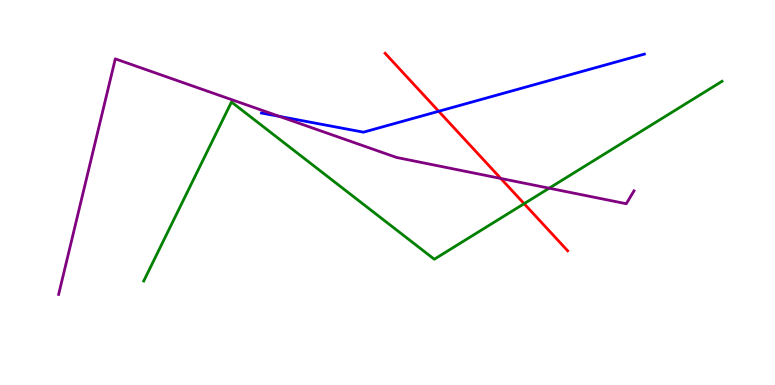[{'lines': ['blue', 'red'], 'intersections': [{'x': 5.66, 'y': 7.11}]}, {'lines': ['green', 'red'], 'intersections': [{'x': 6.76, 'y': 4.71}]}, {'lines': ['purple', 'red'], 'intersections': [{'x': 6.46, 'y': 5.36}]}, {'lines': ['blue', 'green'], 'intersections': []}, {'lines': ['blue', 'purple'], 'intersections': [{'x': 3.61, 'y': 6.98}]}, {'lines': ['green', 'purple'], 'intersections': [{'x': 7.09, 'y': 5.11}]}]